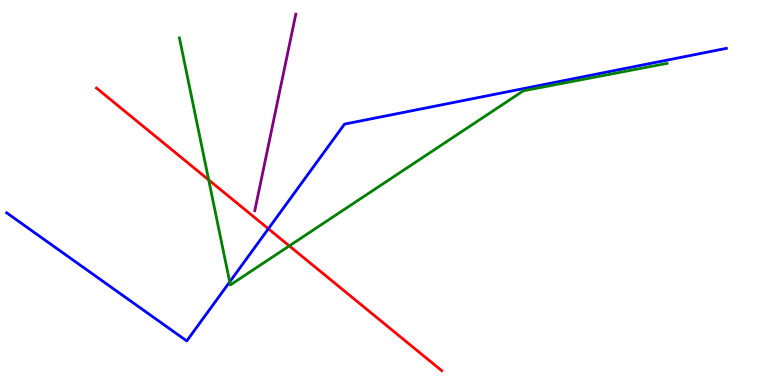[{'lines': ['blue', 'red'], 'intersections': [{'x': 3.46, 'y': 4.06}]}, {'lines': ['green', 'red'], 'intersections': [{'x': 2.69, 'y': 5.33}, {'x': 3.73, 'y': 3.61}]}, {'lines': ['purple', 'red'], 'intersections': []}, {'lines': ['blue', 'green'], 'intersections': [{'x': 2.96, 'y': 2.68}]}, {'lines': ['blue', 'purple'], 'intersections': []}, {'lines': ['green', 'purple'], 'intersections': []}]